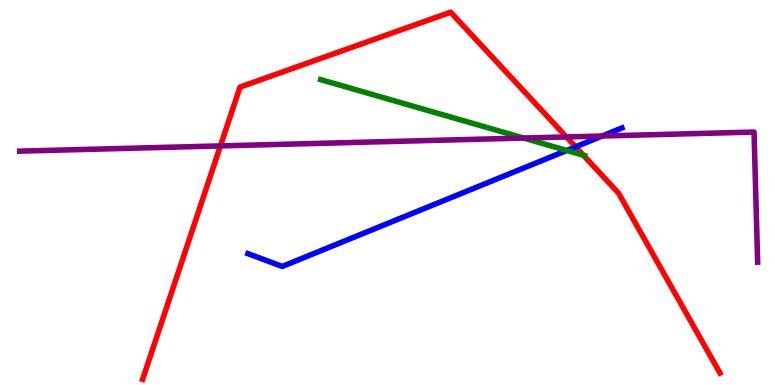[{'lines': ['blue', 'red'], 'intersections': [{'x': 7.43, 'y': 6.19}]}, {'lines': ['green', 'red'], 'intersections': [{'x': 7.53, 'y': 5.97}]}, {'lines': ['purple', 'red'], 'intersections': [{'x': 2.84, 'y': 6.21}, {'x': 7.31, 'y': 6.44}]}, {'lines': ['blue', 'green'], 'intersections': [{'x': 7.31, 'y': 6.09}]}, {'lines': ['blue', 'purple'], 'intersections': [{'x': 7.77, 'y': 6.47}]}, {'lines': ['green', 'purple'], 'intersections': [{'x': 6.76, 'y': 6.41}]}]